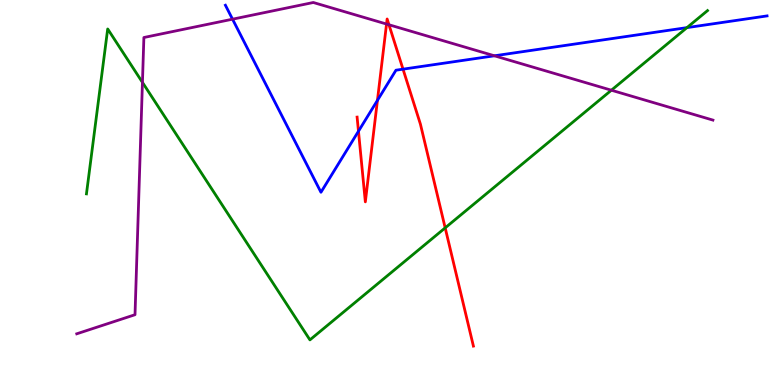[{'lines': ['blue', 'red'], 'intersections': [{'x': 4.63, 'y': 6.59}, {'x': 4.87, 'y': 7.39}, {'x': 5.2, 'y': 8.2}]}, {'lines': ['green', 'red'], 'intersections': [{'x': 5.74, 'y': 4.08}]}, {'lines': ['purple', 'red'], 'intersections': [{'x': 4.99, 'y': 9.38}, {'x': 5.02, 'y': 9.36}]}, {'lines': ['blue', 'green'], 'intersections': [{'x': 8.86, 'y': 9.28}]}, {'lines': ['blue', 'purple'], 'intersections': [{'x': 3.0, 'y': 9.5}, {'x': 6.38, 'y': 8.55}]}, {'lines': ['green', 'purple'], 'intersections': [{'x': 1.84, 'y': 7.86}, {'x': 7.89, 'y': 7.66}]}]